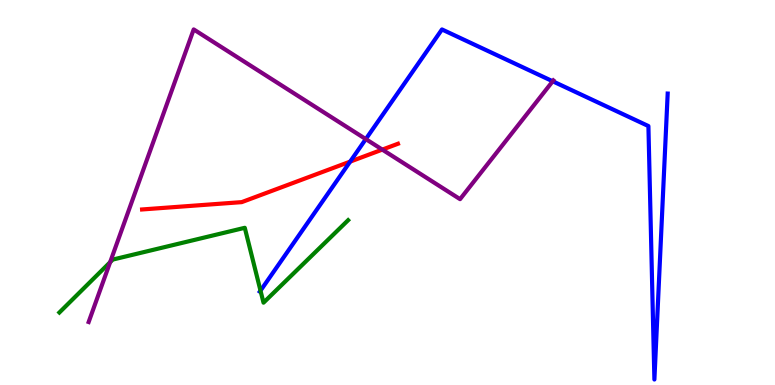[{'lines': ['blue', 'red'], 'intersections': [{'x': 4.52, 'y': 5.8}]}, {'lines': ['green', 'red'], 'intersections': []}, {'lines': ['purple', 'red'], 'intersections': [{'x': 4.93, 'y': 6.11}]}, {'lines': ['blue', 'green'], 'intersections': [{'x': 3.36, 'y': 2.45}]}, {'lines': ['blue', 'purple'], 'intersections': [{'x': 4.72, 'y': 6.39}, {'x': 7.13, 'y': 7.89}]}, {'lines': ['green', 'purple'], 'intersections': [{'x': 1.42, 'y': 3.19}]}]